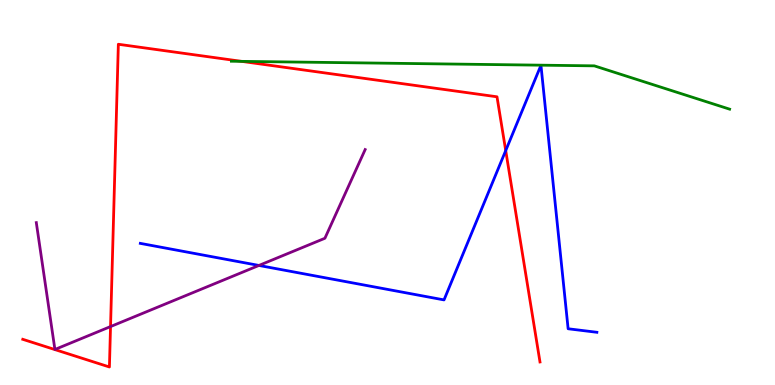[{'lines': ['blue', 'red'], 'intersections': [{'x': 6.53, 'y': 6.09}]}, {'lines': ['green', 'red'], 'intersections': [{'x': 3.12, 'y': 8.41}]}, {'lines': ['purple', 'red'], 'intersections': [{'x': 1.43, 'y': 1.52}]}, {'lines': ['blue', 'green'], 'intersections': []}, {'lines': ['blue', 'purple'], 'intersections': [{'x': 3.34, 'y': 3.11}]}, {'lines': ['green', 'purple'], 'intersections': []}]